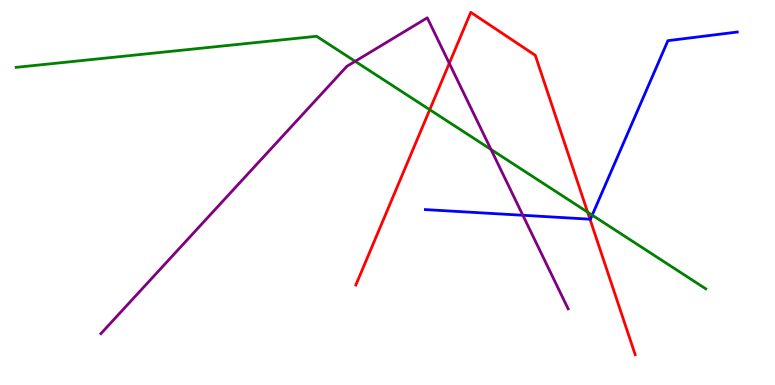[{'lines': ['blue', 'red'], 'intersections': [{'x': 7.61, 'y': 4.31}]}, {'lines': ['green', 'red'], 'intersections': [{'x': 5.55, 'y': 7.15}, {'x': 7.58, 'y': 4.49}]}, {'lines': ['purple', 'red'], 'intersections': [{'x': 5.8, 'y': 8.36}]}, {'lines': ['blue', 'green'], 'intersections': [{'x': 7.64, 'y': 4.41}]}, {'lines': ['blue', 'purple'], 'intersections': [{'x': 6.75, 'y': 4.41}]}, {'lines': ['green', 'purple'], 'intersections': [{'x': 4.58, 'y': 8.41}, {'x': 6.34, 'y': 6.12}]}]